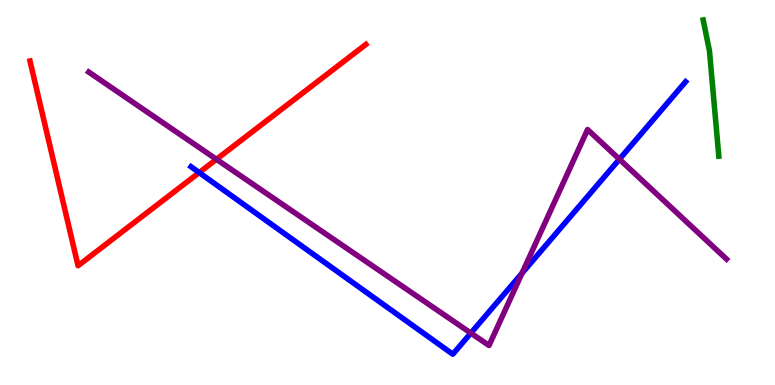[{'lines': ['blue', 'red'], 'intersections': [{'x': 2.57, 'y': 5.52}]}, {'lines': ['green', 'red'], 'intersections': []}, {'lines': ['purple', 'red'], 'intersections': [{'x': 2.79, 'y': 5.86}]}, {'lines': ['blue', 'green'], 'intersections': []}, {'lines': ['blue', 'purple'], 'intersections': [{'x': 6.08, 'y': 1.35}, {'x': 6.74, 'y': 2.9}, {'x': 7.99, 'y': 5.86}]}, {'lines': ['green', 'purple'], 'intersections': []}]